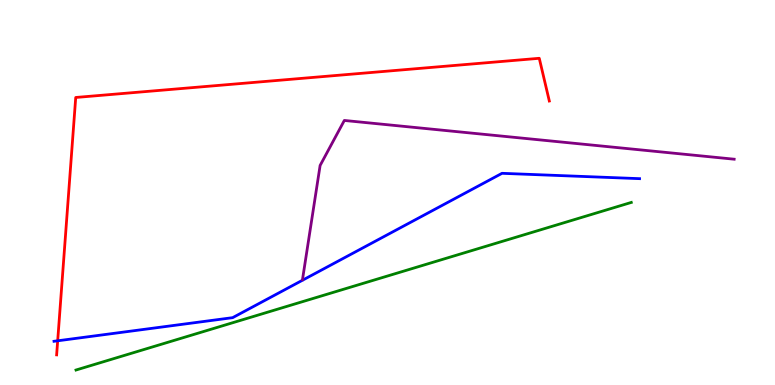[{'lines': ['blue', 'red'], 'intersections': [{'x': 0.744, 'y': 1.15}]}, {'lines': ['green', 'red'], 'intersections': []}, {'lines': ['purple', 'red'], 'intersections': []}, {'lines': ['blue', 'green'], 'intersections': []}, {'lines': ['blue', 'purple'], 'intersections': []}, {'lines': ['green', 'purple'], 'intersections': []}]